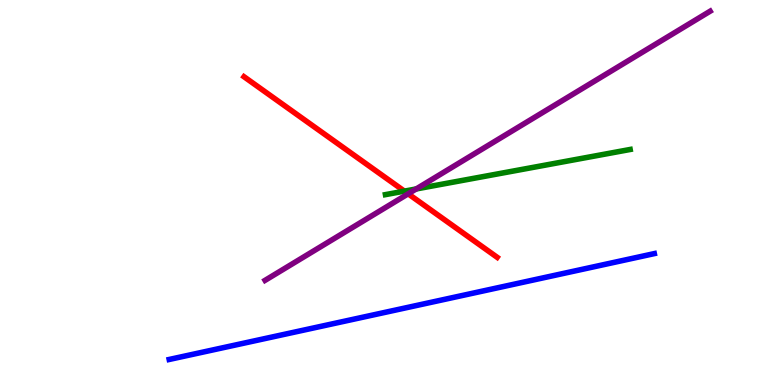[{'lines': ['blue', 'red'], 'intersections': []}, {'lines': ['green', 'red'], 'intersections': [{'x': 5.22, 'y': 5.04}]}, {'lines': ['purple', 'red'], 'intersections': [{'x': 5.27, 'y': 4.97}]}, {'lines': ['blue', 'green'], 'intersections': []}, {'lines': ['blue', 'purple'], 'intersections': []}, {'lines': ['green', 'purple'], 'intersections': [{'x': 5.37, 'y': 5.09}]}]